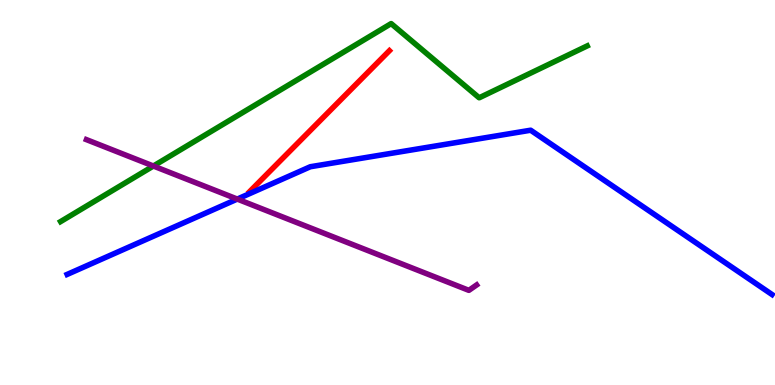[{'lines': ['blue', 'red'], 'intersections': []}, {'lines': ['green', 'red'], 'intersections': []}, {'lines': ['purple', 'red'], 'intersections': []}, {'lines': ['blue', 'green'], 'intersections': []}, {'lines': ['blue', 'purple'], 'intersections': [{'x': 3.06, 'y': 4.83}]}, {'lines': ['green', 'purple'], 'intersections': [{'x': 1.98, 'y': 5.69}]}]